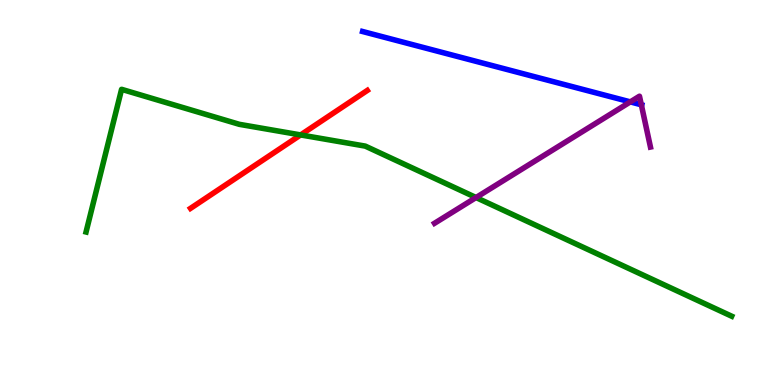[{'lines': ['blue', 'red'], 'intersections': []}, {'lines': ['green', 'red'], 'intersections': [{'x': 3.88, 'y': 6.5}]}, {'lines': ['purple', 'red'], 'intersections': []}, {'lines': ['blue', 'green'], 'intersections': []}, {'lines': ['blue', 'purple'], 'intersections': [{'x': 8.13, 'y': 7.35}, {'x': 8.28, 'y': 7.28}]}, {'lines': ['green', 'purple'], 'intersections': [{'x': 6.14, 'y': 4.87}]}]